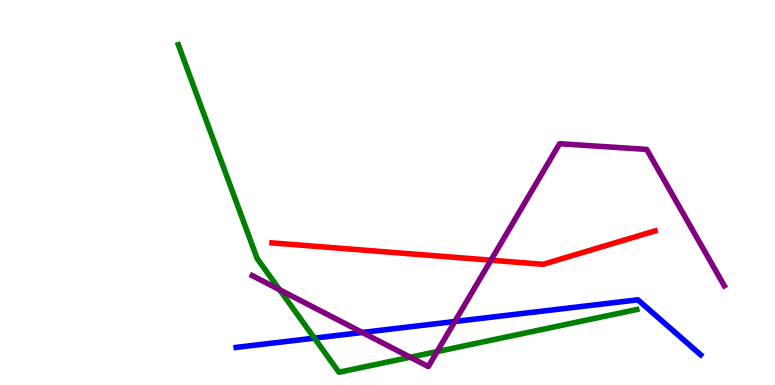[{'lines': ['blue', 'red'], 'intersections': []}, {'lines': ['green', 'red'], 'intersections': []}, {'lines': ['purple', 'red'], 'intersections': [{'x': 6.33, 'y': 3.24}]}, {'lines': ['blue', 'green'], 'intersections': [{'x': 4.06, 'y': 1.22}]}, {'lines': ['blue', 'purple'], 'intersections': [{'x': 4.67, 'y': 1.36}, {'x': 5.87, 'y': 1.65}]}, {'lines': ['green', 'purple'], 'intersections': [{'x': 3.61, 'y': 2.47}, {'x': 5.29, 'y': 0.721}, {'x': 5.64, 'y': 0.868}]}]